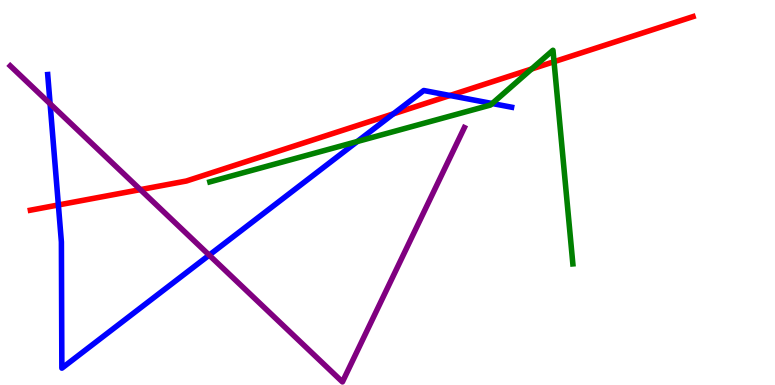[{'lines': ['blue', 'red'], 'intersections': [{'x': 0.753, 'y': 4.68}, {'x': 5.08, 'y': 7.04}, {'x': 5.81, 'y': 7.52}]}, {'lines': ['green', 'red'], 'intersections': [{'x': 6.86, 'y': 8.21}, {'x': 7.15, 'y': 8.4}]}, {'lines': ['purple', 'red'], 'intersections': [{'x': 1.81, 'y': 5.07}]}, {'lines': ['blue', 'green'], 'intersections': [{'x': 4.61, 'y': 6.32}, {'x': 6.35, 'y': 7.31}]}, {'lines': ['blue', 'purple'], 'intersections': [{'x': 0.646, 'y': 7.31}, {'x': 2.7, 'y': 3.37}]}, {'lines': ['green', 'purple'], 'intersections': []}]